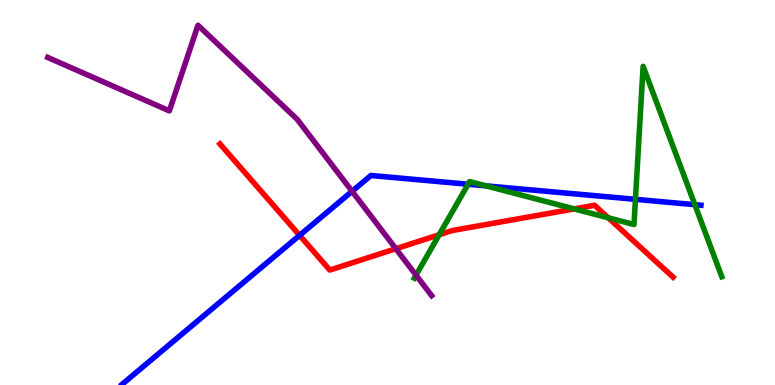[{'lines': ['blue', 'red'], 'intersections': [{'x': 3.87, 'y': 3.89}]}, {'lines': ['green', 'red'], 'intersections': [{'x': 5.67, 'y': 3.9}, {'x': 7.41, 'y': 4.57}, {'x': 7.85, 'y': 4.34}]}, {'lines': ['purple', 'red'], 'intersections': [{'x': 5.11, 'y': 3.54}]}, {'lines': ['blue', 'green'], 'intersections': [{'x': 6.04, 'y': 5.21}, {'x': 6.27, 'y': 5.17}, {'x': 8.2, 'y': 4.82}, {'x': 8.97, 'y': 4.68}]}, {'lines': ['blue', 'purple'], 'intersections': [{'x': 4.54, 'y': 5.03}]}, {'lines': ['green', 'purple'], 'intersections': [{'x': 5.37, 'y': 2.85}]}]